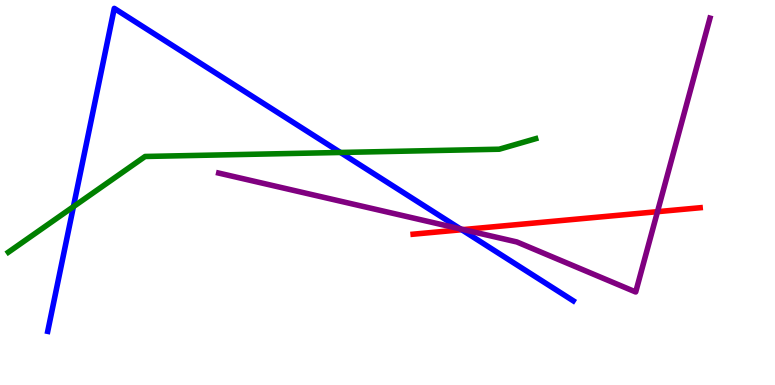[{'lines': ['blue', 'red'], 'intersections': [{'x': 5.96, 'y': 4.03}]}, {'lines': ['green', 'red'], 'intersections': []}, {'lines': ['purple', 'red'], 'intersections': [{'x': 5.98, 'y': 4.04}, {'x': 8.48, 'y': 4.5}]}, {'lines': ['blue', 'green'], 'intersections': [{'x': 0.947, 'y': 4.63}, {'x': 4.39, 'y': 6.04}]}, {'lines': ['blue', 'purple'], 'intersections': [{'x': 5.94, 'y': 4.05}]}, {'lines': ['green', 'purple'], 'intersections': []}]